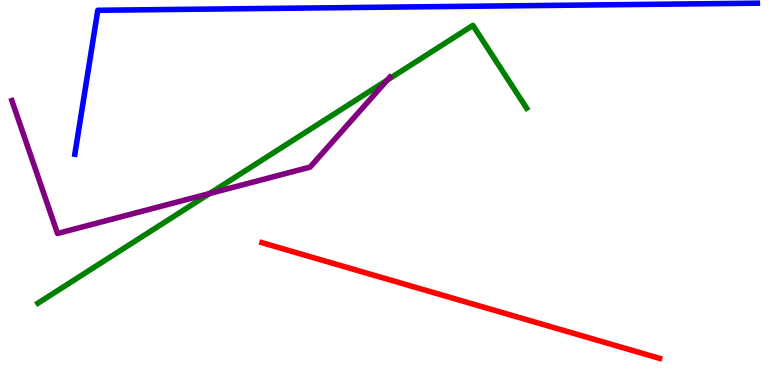[{'lines': ['blue', 'red'], 'intersections': []}, {'lines': ['green', 'red'], 'intersections': []}, {'lines': ['purple', 'red'], 'intersections': []}, {'lines': ['blue', 'green'], 'intersections': []}, {'lines': ['blue', 'purple'], 'intersections': []}, {'lines': ['green', 'purple'], 'intersections': [{'x': 2.71, 'y': 4.97}, {'x': 5.0, 'y': 7.92}]}]